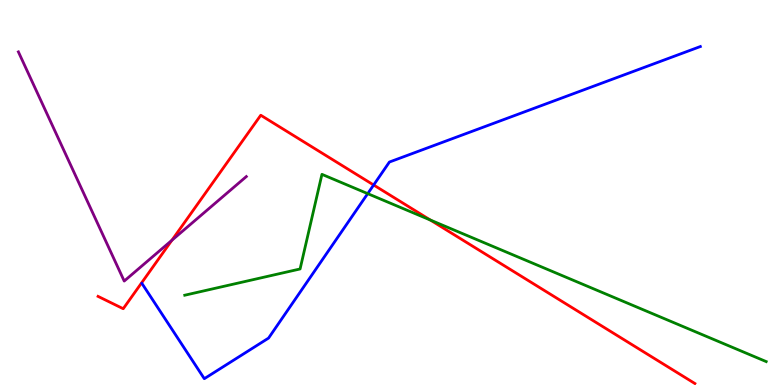[{'lines': ['blue', 'red'], 'intersections': [{'x': 4.82, 'y': 5.19}]}, {'lines': ['green', 'red'], 'intersections': [{'x': 5.55, 'y': 4.28}]}, {'lines': ['purple', 'red'], 'intersections': [{'x': 2.22, 'y': 3.76}]}, {'lines': ['blue', 'green'], 'intersections': [{'x': 4.74, 'y': 4.97}]}, {'lines': ['blue', 'purple'], 'intersections': []}, {'lines': ['green', 'purple'], 'intersections': []}]